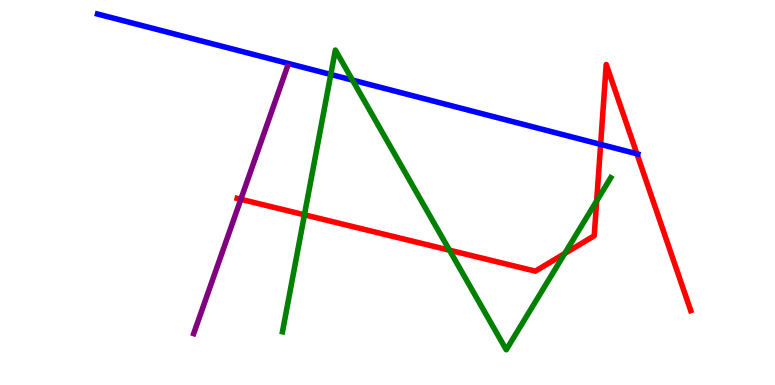[{'lines': ['blue', 'red'], 'intersections': [{'x': 7.75, 'y': 6.25}, {'x': 8.22, 'y': 6.01}]}, {'lines': ['green', 'red'], 'intersections': [{'x': 3.93, 'y': 4.42}, {'x': 5.8, 'y': 3.5}, {'x': 7.29, 'y': 3.42}, {'x': 7.7, 'y': 4.78}]}, {'lines': ['purple', 'red'], 'intersections': [{'x': 3.11, 'y': 4.82}]}, {'lines': ['blue', 'green'], 'intersections': [{'x': 4.27, 'y': 8.07}, {'x': 4.55, 'y': 7.92}]}, {'lines': ['blue', 'purple'], 'intersections': []}, {'lines': ['green', 'purple'], 'intersections': []}]